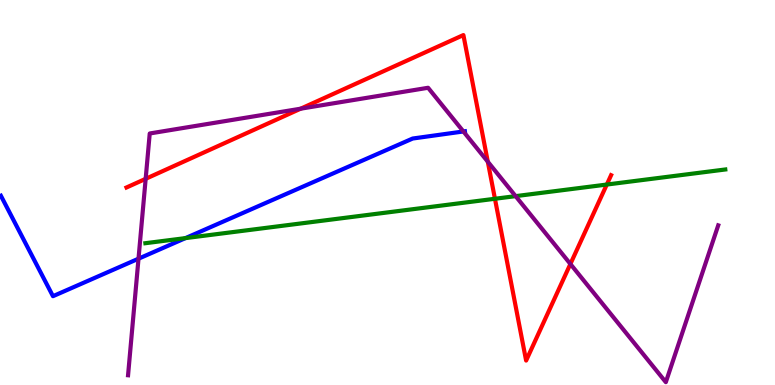[{'lines': ['blue', 'red'], 'intersections': []}, {'lines': ['green', 'red'], 'intersections': [{'x': 6.39, 'y': 4.84}, {'x': 7.83, 'y': 5.21}]}, {'lines': ['purple', 'red'], 'intersections': [{'x': 1.88, 'y': 5.36}, {'x': 3.88, 'y': 7.18}, {'x': 6.29, 'y': 5.8}, {'x': 7.36, 'y': 3.14}]}, {'lines': ['blue', 'green'], 'intersections': [{'x': 2.39, 'y': 3.82}]}, {'lines': ['blue', 'purple'], 'intersections': [{'x': 1.79, 'y': 3.28}, {'x': 5.98, 'y': 6.59}]}, {'lines': ['green', 'purple'], 'intersections': [{'x': 6.65, 'y': 4.91}]}]